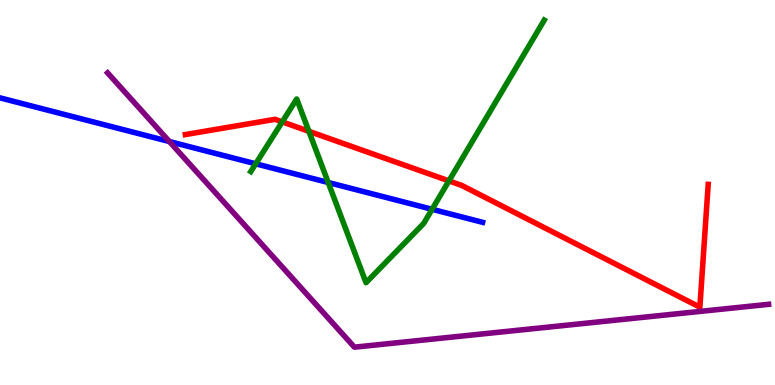[{'lines': ['blue', 'red'], 'intersections': []}, {'lines': ['green', 'red'], 'intersections': [{'x': 3.64, 'y': 6.83}, {'x': 3.99, 'y': 6.59}, {'x': 5.79, 'y': 5.3}]}, {'lines': ['purple', 'red'], 'intersections': []}, {'lines': ['blue', 'green'], 'intersections': [{'x': 3.3, 'y': 5.75}, {'x': 4.24, 'y': 5.26}, {'x': 5.58, 'y': 4.56}]}, {'lines': ['blue', 'purple'], 'intersections': [{'x': 2.19, 'y': 6.32}]}, {'lines': ['green', 'purple'], 'intersections': []}]